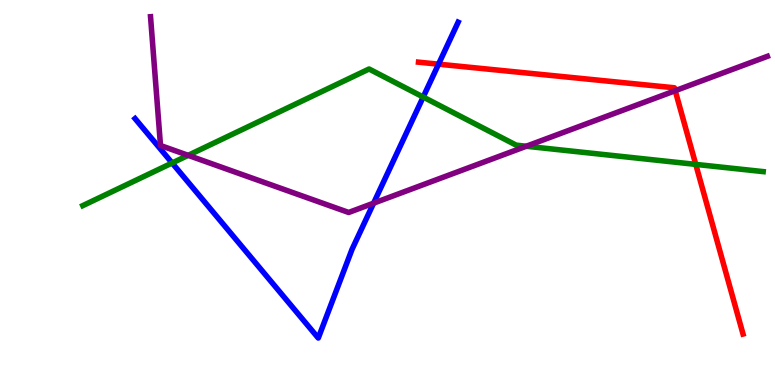[{'lines': ['blue', 'red'], 'intersections': [{'x': 5.66, 'y': 8.33}]}, {'lines': ['green', 'red'], 'intersections': [{'x': 8.98, 'y': 5.73}]}, {'lines': ['purple', 'red'], 'intersections': [{'x': 8.71, 'y': 7.64}]}, {'lines': ['blue', 'green'], 'intersections': [{'x': 2.22, 'y': 5.77}, {'x': 5.46, 'y': 7.48}]}, {'lines': ['blue', 'purple'], 'intersections': [{'x': 4.82, 'y': 4.72}]}, {'lines': ['green', 'purple'], 'intersections': [{'x': 2.43, 'y': 5.97}, {'x': 6.79, 'y': 6.2}]}]